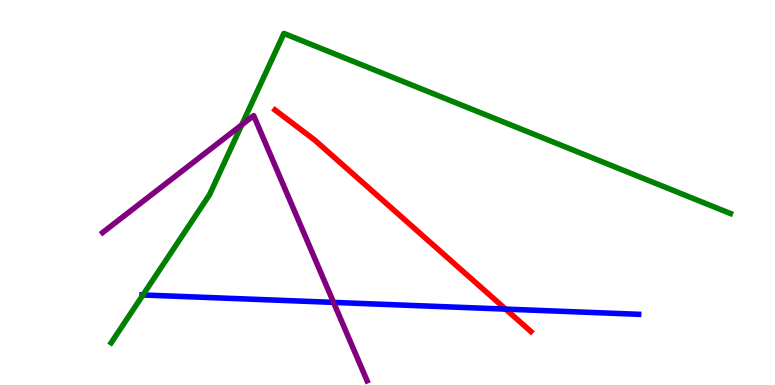[{'lines': ['blue', 'red'], 'intersections': [{'x': 6.52, 'y': 1.97}]}, {'lines': ['green', 'red'], 'intersections': []}, {'lines': ['purple', 'red'], 'intersections': []}, {'lines': ['blue', 'green'], 'intersections': [{'x': 1.84, 'y': 2.34}]}, {'lines': ['blue', 'purple'], 'intersections': [{'x': 4.3, 'y': 2.15}]}, {'lines': ['green', 'purple'], 'intersections': [{'x': 3.12, 'y': 6.76}]}]